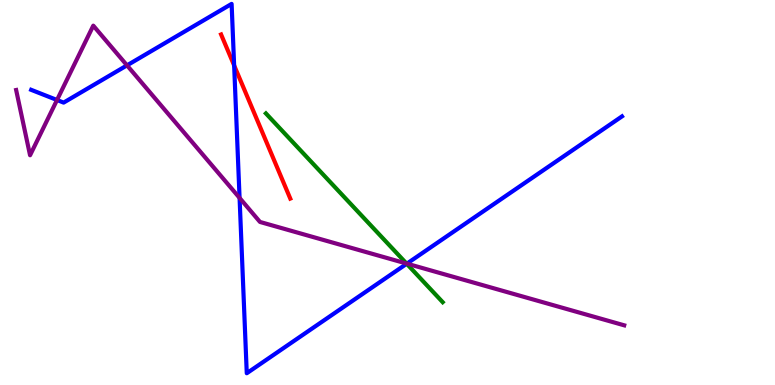[{'lines': ['blue', 'red'], 'intersections': [{'x': 3.02, 'y': 8.3}]}, {'lines': ['green', 'red'], 'intersections': []}, {'lines': ['purple', 'red'], 'intersections': []}, {'lines': ['blue', 'green'], 'intersections': [{'x': 5.25, 'y': 3.15}]}, {'lines': ['blue', 'purple'], 'intersections': [{'x': 0.736, 'y': 7.4}, {'x': 1.64, 'y': 8.3}, {'x': 3.09, 'y': 4.86}, {'x': 5.25, 'y': 3.15}]}, {'lines': ['green', 'purple'], 'intersections': [{'x': 5.25, 'y': 3.15}]}]